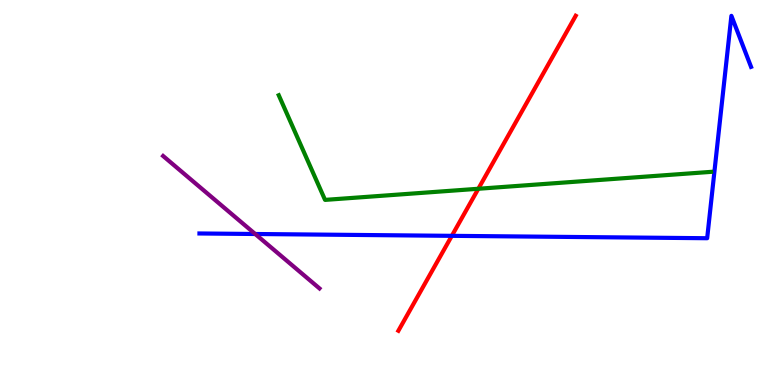[{'lines': ['blue', 'red'], 'intersections': [{'x': 5.83, 'y': 3.87}]}, {'lines': ['green', 'red'], 'intersections': [{'x': 6.17, 'y': 5.1}]}, {'lines': ['purple', 'red'], 'intersections': []}, {'lines': ['blue', 'green'], 'intersections': []}, {'lines': ['blue', 'purple'], 'intersections': [{'x': 3.29, 'y': 3.92}]}, {'lines': ['green', 'purple'], 'intersections': []}]